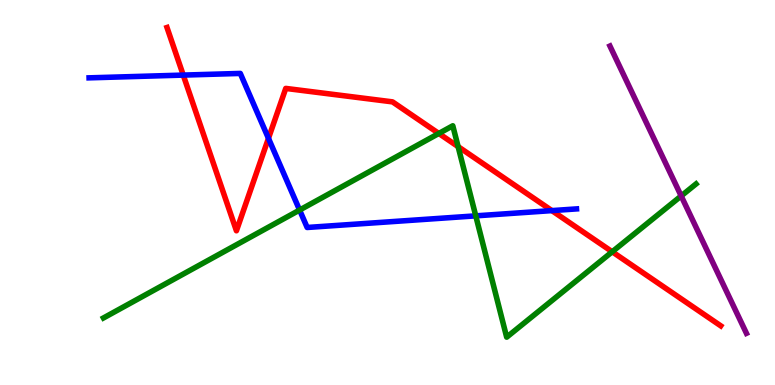[{'lines': ['blue', 'red'], 'intersections': [{'x': 2.36, 'y': 8.05}, {'x': 3.46, 'y': 6.41}, {'x': 7.12, 'y': 4.53}]}, {'lines': ['green', 'red'], 'intersections': [{'x': 5.66, 'y': 6.53}, {'x': 5.91, 'y': 6.19}, {'x': 7.9, 'y': 3.46}]}, {'lines': ['purple', 'red'], 'intersections': []}, {'lines': ['blue', 'green'], 'intersections': [{'x': 3.87, 'y': 4.54}, {'x': 6.14, 'y': 4.39}]}, {'lines': ['blue', 'purple'], 'intersections': []}, {'lines': ['green', 'purple'], 'intersections': [{'x': 8.79, 'y': 4.91}]}]